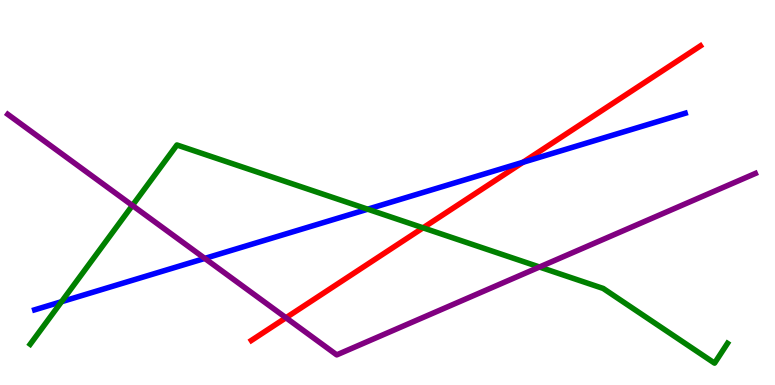[{'lines': ['blue', 'red'], 'intersections': [{'x': 6.75, 'y': 5.78}]}, {'lines': ['green', 'red'], 'intersections': [{'x': 5.46, 'y': 4.08}]}, {'lines': ['purple', 'red'], 'intersections': [{'x': 3.69, 'y': 1.75}]}, {'lines': ['blue', 'green'], 'intersections': [{'x': 0.794, 'y': 2.16}, {'x': 4.74, 'y': 4.57}]}, {'lines': ['blue', 'purple'], 'intersections': [{'x': 2.64, 'y': 3.29}]}, {'lines': ['green', 'purple'], 'intersections': [{'x': 1.71, 'y': 4.66}, {'x': 6.96, 'y': 3.06}]}]